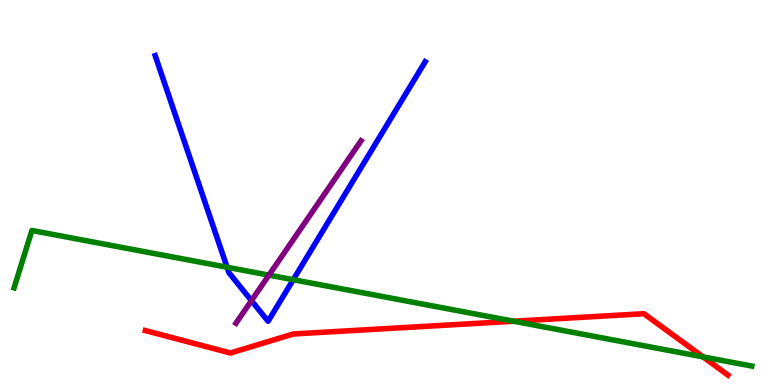[{'lines': ['blue', 'red'], 'intersections': []}, {'lines': ['green', 'red'], 'intersections': [{'x': 6.63, 'y': 1.66}, {'x': 9.07, 'y': 0.731}]}, {'lines': ['purple', 'red'], 'intersections': []}, {'lines': ['blue', 'green'], 'intersections': [{'x': 2.93, 'y': 3.06}, {'x': 3.78, 'y': 2.74}]}, {'lines': ['blue', 'purple'], 'intersections': [{'x': 3.24, 'y': 2.19}]}, {'lines': ['green', 'purple'], 'intersections': [{'x': 3.47, 'y': 2.85}]}]